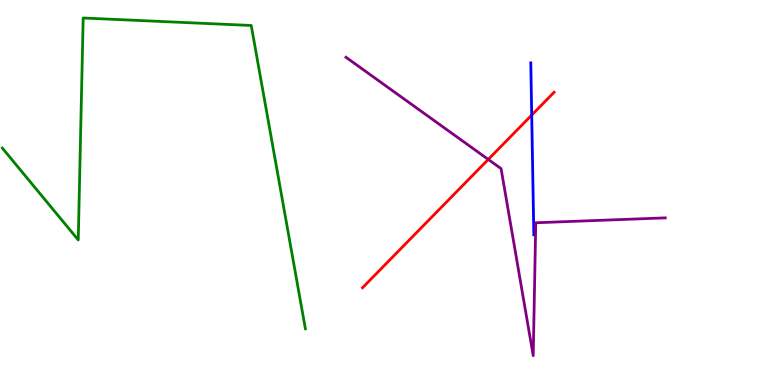[{'lines': ['blue', 'red'], 'intersections': [{'x': 6.86, 'y': 7.01}]}, {'lines': ['green', 'red'], 'intersections': []}, {'lines': ['purple', 'red'], 'intersections': [{'x': 6.3, 'y': 5.86}]}, {'lines': ['blue', 'green'], 'intersections': []}, {'lines': ['blue', 'purple'], 'intersections': []}, {'lines': ['green', 'purple'], 'intersections': []}]